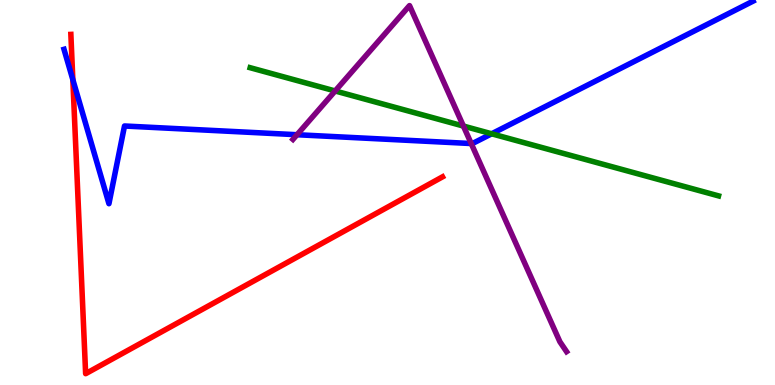[{'lines': ['blue', 'red'], 'intersections': [{'x': 0.94, 'y': 7.93}]}, {'lines': ['green', 'red'], 'intersections': []}, {'lines': ['purple', 'red'], 'intersections': []}, {'lines': ['blue', 'green'], 'intersections': [{'x': 6.34, 'y': 6.52}]}, {'lines': ['blue', 'purple'], 'intersections': [{'x': 3.83, 'y': 6.5}, {'x': 6.08, 'y': 6.27}]}, {'lines': ['green', 'purple'], 'intersections': [{'x': 4.32, 'y': 7.64}, {'x': 5.98, 'y': 6.73}]}]